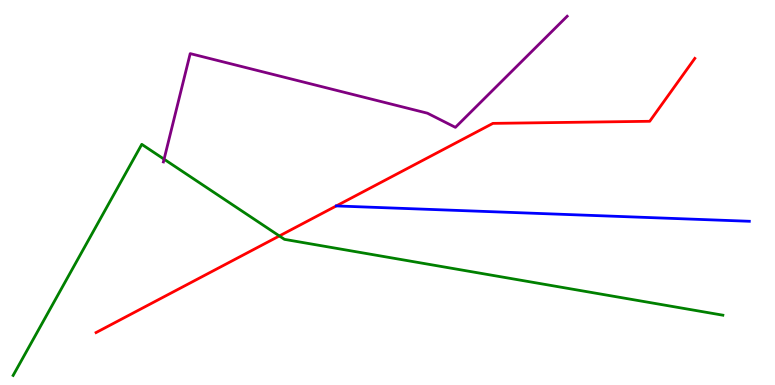[{'lines': ['blue', 'red'], 'intersections': []}, {'lines': ['green', 'red'], 'intersections': [{'x': 3.6, 'y': 3.87}]}, {'lines': ['purple', 'red'], 'intersections': []}, {'lines': ['blue', 'green'], 'intersections': []}, {'lines': ['blue', 'purple'], 'intersections': []}, {'lines': ['green', 'purple'], 'intersections': [{'x': 2.12, 'y': 5.87}]}]